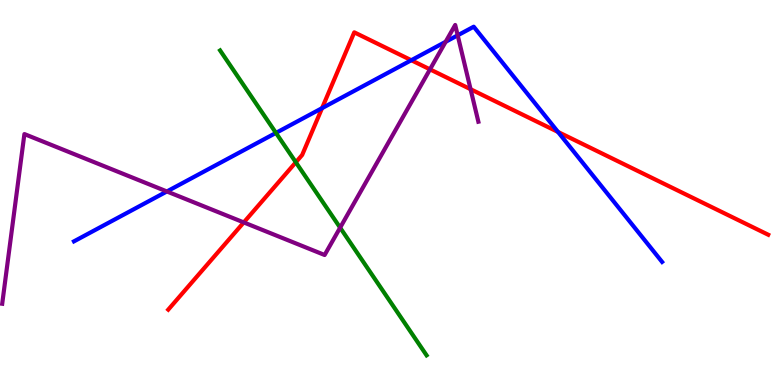[{'lines': ['blue', 'red'], 'intersections': [{'x': 4.16, 'y': 7.19}, {'x': 5.31, 'y': 8.44}, {'x': 7.2, 'y': 6.57}]}, {'lines': ['green', 'red'], 'intersections': [{'x': 3.82, 'y': 5.79}]}, {'lines': ['purple', 'red'], 'intersections': [{'x': 3.15, 'y': 4.22}, {'x': 5.55, 'y': 8.2}, {'x': 6.07, 'y': 7.68}]}, {'lines': ['blue', 'green'], 'intersections': [{'x': 3.56, 'y': 6.55}]}, {'lines': ['blue', 'purple'], 'intersections': [{'x': 2.15, 'y': 5.03}, {'x': 5.75, 'y': 8.91}, {'x': 5.91, 'y': 9.08}]}, {'lines': ['green', 'purple'], 'intersections': [{'x': 4.39, 'y': 4.09}]}]